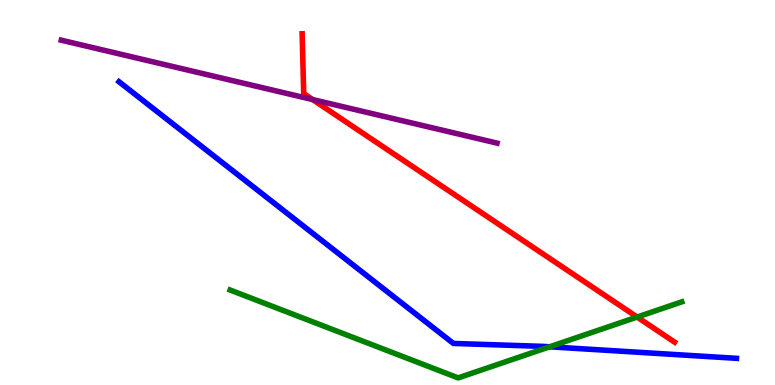[{'lines': ['blue', 'red'], 'intersections': []}, {'lines': ['green', 'red'], 'intersections': [{'x': 8.22, 'y': 1.77}]}, {'lines': ['purple', 'red'], 'intersections': [{'x': 4.03, 'y': 7.41}]}, {'lines': ['blue', 'green'], 'intersections': [{'x': 7.09, 'y': 0.992}]}, {'lines': ['blue', 'purple'], 'intersections': []}, {'lines': ['green', 'purple'], 'intersections': []}]